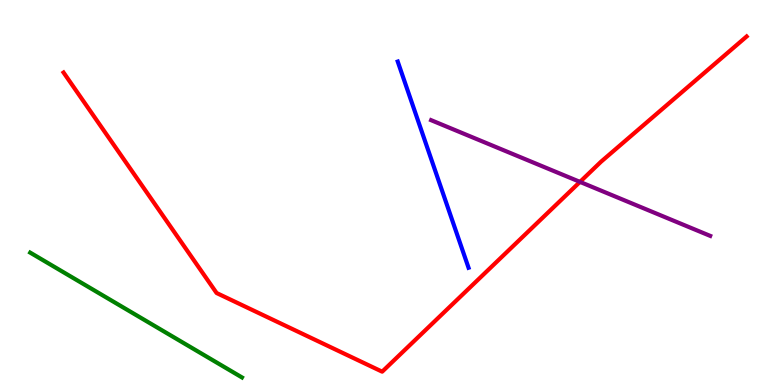[{'lines': ['blue', 'red'], 'intersections': []}, {'lines': ['green', 'red'], 'intersections': []}, {'lines': ['purple', 'red'], 'intersections': [{'x': 7.48, 'y': 5.28}]}, {'lines': ['blue', 'green'], 'intersections': []}, {'lines': ['blue', 'purple'], 'intersections': []}, {'lines': ['green', 'purple'], 'intersections': []}]